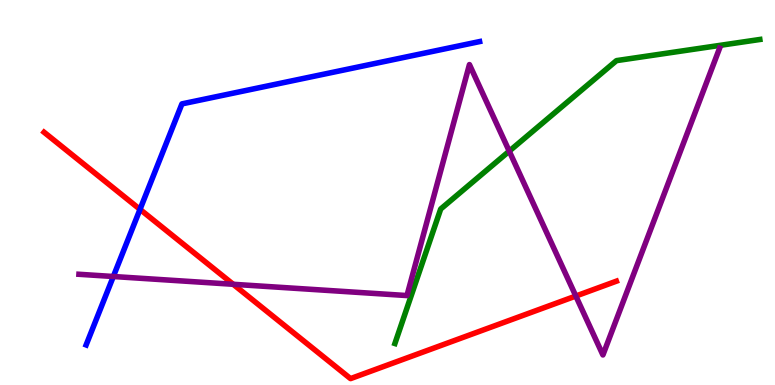[{'lines': ['blue', 'red'], 'intersections': [{'x': 1.81, 'y': 4.56}]}, {'lines': ['green', 'red'], 'intersections': []}, {'lines': ['purple', 'red'], 'intersections': [{'x': 3.01, 'y': 2.62}, {'x': 7.43, 'y': 2.31}]}, {'lines': ['blue', 'green'], 'intersections': []}, {'lines': ['blue', 'purple'], 'intersections': [{'x': 1.46, 'y': 2.82}]}, {'lines': ['green', 'purple'], 'intersections': [{'x': 6.57, 'y': 6.07}]}]